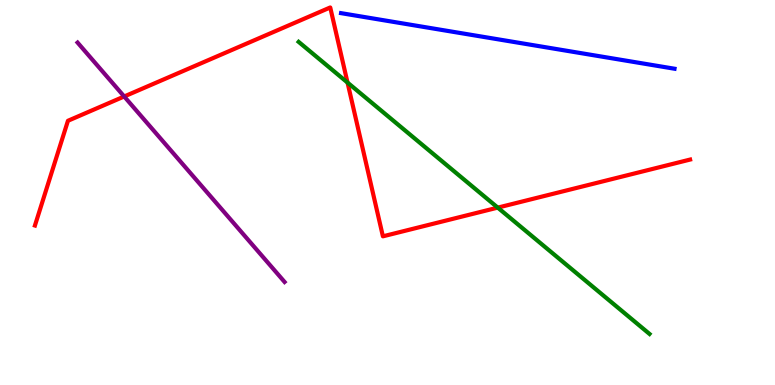[{'lines': ['blue', 'red'], 'intersections': []}, {'lines': ['green', 'red'], 'intersections': [{'x': 4.48, 'y': 7.86}, {'x': 6.42, 'y': 4.61}]}, {'lines': ['purple', 'red'], 'intersections': [{'x': 1.6, 'y': 7.49}]}, {'lines': ['blue', 'green'], 'intersections': []}, {'lines': ['blue', 'purple'], 'intersections': []}, {'lines': ['green', 'purple'], 'intersections': []}]